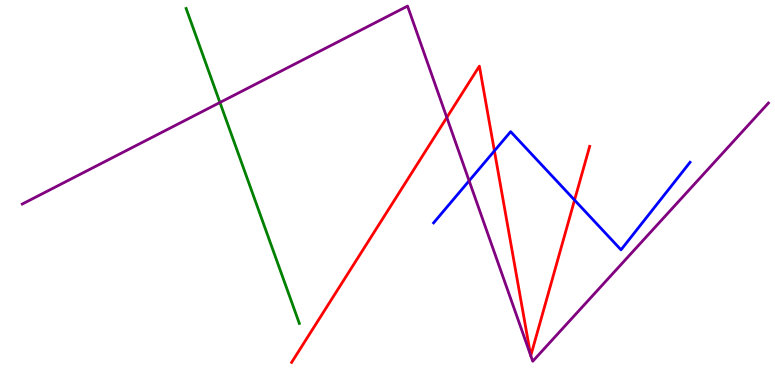[{'lines': ['blue', 'red'], 'intersections': [{'x': 6.38, 'y': 6.08}, {'x': 7.41, 'y': 4.8}]}, {'lines': ['green', 'red'], 'intersections': []}, {'lines': ['purple', 'red'], 'intersections': [{'x': 5.77, 'y': 6.95}, {'x': 6.85, 'y': 0.771}, {'x': 6.85, 'y': 0.762}]}, {'lines': ['blue', 'green'], 'intersections': []}, {'lines': ['blue', 'purple'], 'intersections': [{'x': 6.05, 'y': 5.3}]}, {'lines': ['green', 'purple'], 'intersections': [{'x': 2.84, 'y': 7.34}]}]